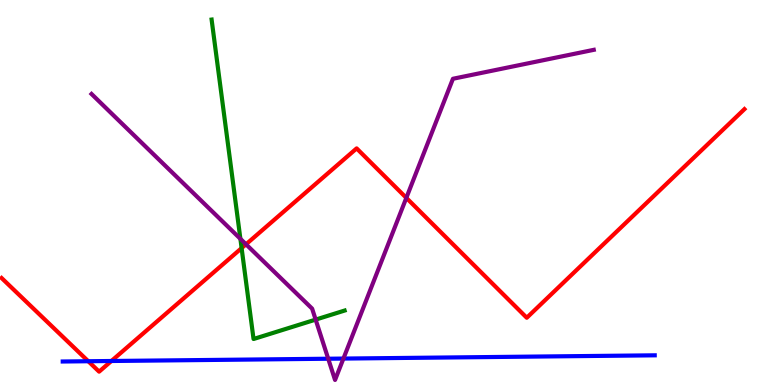[{'lines': ['blue', 'red'], 'intersections': [{'x': 1.14, 'y': 0.617}, {'x': 1.44, 'y': 0.623}]}, {'lines': ['green', 'red'], 'intersections': [{'x': 3.12, 'y': 3.56}]}, {'lines': ['purple', 'red'], 'intersections': [{'x': 3.17, 'y': 3.65}, {'x': 5.24, 'y': 4.86}]}, {'lines': ['blue', 'green'], 'intersections': []}, {'lines': ['blue', 'purple'], 'intersections': [{'x': 4.24, 'y': 0.682}, {'x': 4.43, 'y': 0.686}]}, {'lines': ['green', 'purple'], 'intersections': [{'x': 3.1, 'y': 3.8}, {'x': 4.07, 'y': 1.7}]}]